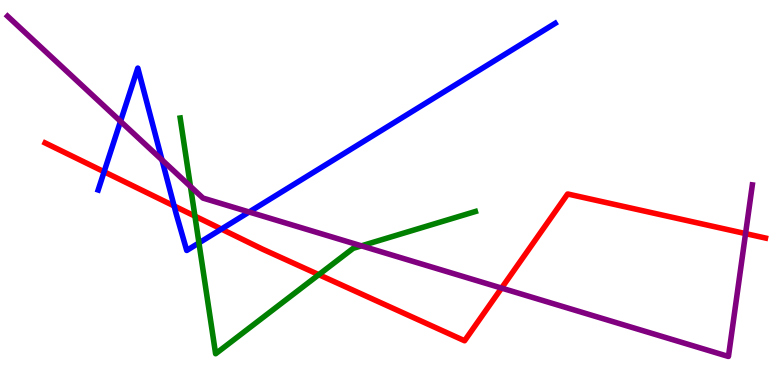[{'lines': ['blue', 'red'], 'intersections': [{'x': 1.34, 'y': 5.54}, {'x': 2.25, 'y': 4.65}, {'x': 2.86, 'y': 4.05}]}, {'lines': ['green', 'red'], 'intersections': [{'x': 2.52, 'y': 4.39}, {'x': 4.11, 'y': 2.87}]}, {'lines': ['purple', 'red'], 'intersections': [{'x': 6.47, 'y': 2.52}, {'x': 9.62, 'y': 3.93}]}, {'lines': ['blue', 'green'], 'intersections': [{'x': 2.57, 'y': 3.69}]}, {'lines': ['blue', 'purple'], 'intersections': [{'x': 1.55, 'y': 6.85}, {'x': 2.09, 'y': 5.85}, {'x': 3.21, 'y': 4.49}]}, {'lines': ['green', 'purple'], 'intersections': [{'x': 2.46, 'y': 5.16}, {'x': 4.66, 'y': 3.61}]}]